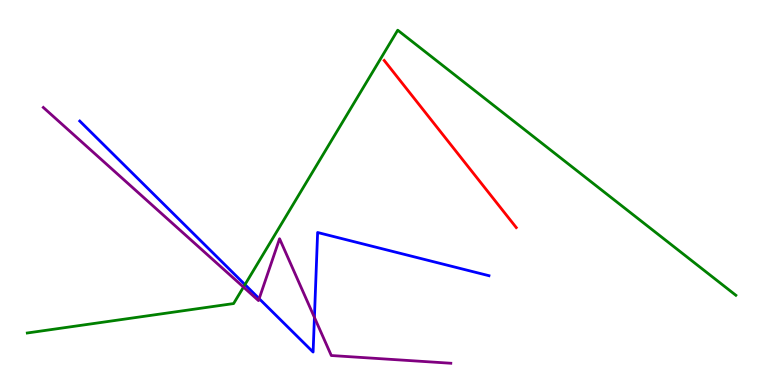[{'lines': ['blue', 'red'], 'intersections': []}, {'lines': ['green', 'red'], 'intersections': []}, {'lines': ['purple', 'red'], 'intersections': []}, {'lines': ['blue', 'green'], 'intersections': [{'x': 3.16, 'y': 2.61}]}, {'lines': ['blue', 'purple'], 'intersections': [{'x': 3.34, 'y': 2.24}, {'x': 4.06, 'y': 1.76}]}, {'lines': ['green', 'purple'], 'intersections': [{'x': 3.14, 'y': 2.54}]}]